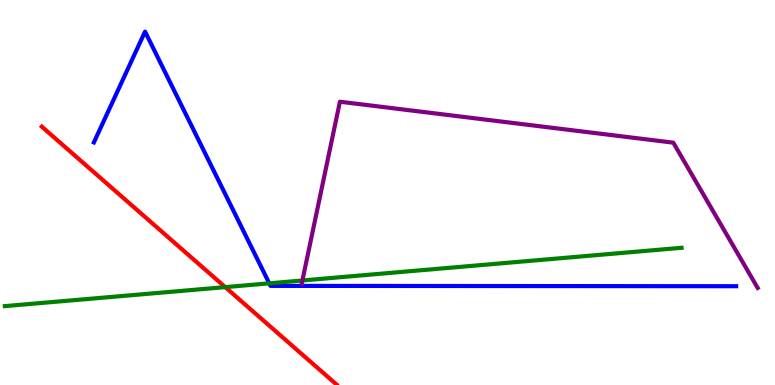[{'lines': ['blue', 'red'], 'intersections': []}, {'lines': ['green', 'red'], 'intersections': [{'x': 2.91, 'y': 2.54}]}, {'lines': ['purple', 'red'], 'intersections': []}, {'lines': ['blue', 'green'], 'intersections': [{'x': 3.47, 'y': 2.64}]}, {'lines': ['blue', 'purple'], 'intersections': []}, {'lines': ['green', 'purple'], 'intersections': [{'x': 3.9, 'y': 2.71}]}]